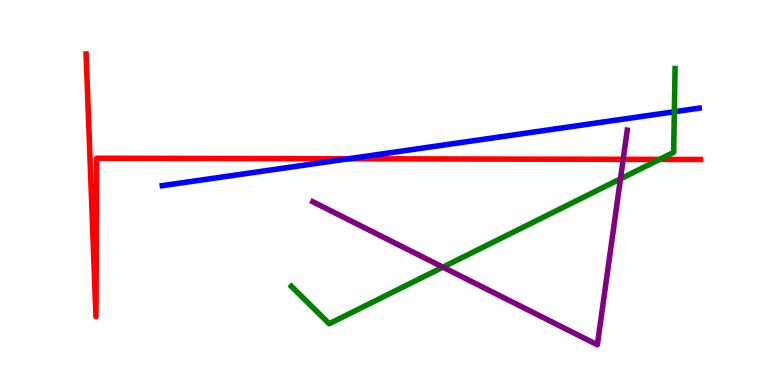[{'lines': ['blue', 'red'], 'intersections': [{'x': 4.5, 'y': 5.88}]}, {'lines': ['green', 'red'], 'intersections': [{'x': 8.51, 'y': 5.86}]}, {'lines': ['purple', 'red'], 'intersections': [{'x': 8.04, 'y': 5.86}]}, {'lines': ['blue', 'green'], 'intersections': [{'x': 8.7, 'y': 7.1}]}, {'lines': ['blue', 'purple'], 'intersections': []}, {'lines': ['green', 'purple'], 'intersections': [{'x': 5.72, 'y': 3.06}, {'x': 8.01, 'y': 5.35}]}]